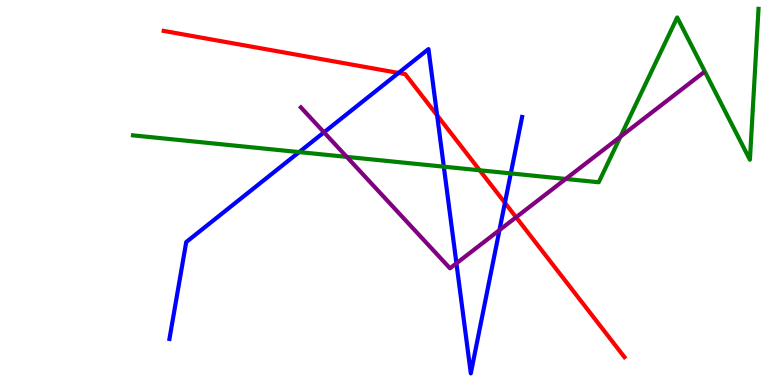[{'lines': ['blue', 'red'], 'intersections': [{'x': 5.14, 'y': 8.11}, {'x': 5.64, 'y': 7.01}, {'x': 6.52, 'y': 4.73}]}, {'lines': ['green', 'red'], 'intersections': [{'x': 6.19, 'y': 5.58}]}, {'lines': ['purple', 'red'], 'intersections': [{'x': 6.66, 'y': 4.36}]}, {'lines': ['blue', 'green'], 'intersections': [{'x': 3.86, 'y': 6.05}, {'x': 5.73, 'y': 5.67}, {'x': 6.59, 'y': 5.5}]}, {'lines': ['blue', 'purple'], 'intersections': [{'x': 4.18, 'y': 6.56}, {'x': 5.89, 'y': 3.16}, {'x': 6.44, 'y': 4.02}]}, {'lines': ['green', 'purple'], 'intersections': [{'x': 4.47, 'y': 5.92}, {'x': 7.3, 'y': 5.35}, {'x': 8.01, 'y': 6.45}]}]